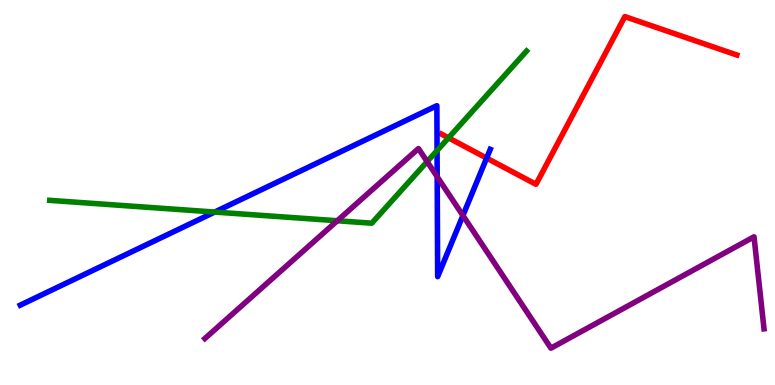[{'lines': ['blue', 'red'], 'intersections': [{'x': 6.28, 'y': 5.89}]}, {'lines': ['green', 'red'], 'intersections': [{'x': 5.79, 'y': 6.42}]}, {'lines': ['purple', 'red'], 'intersections': []}, {'lines': ['blue', 'green'], 'intersections': [{'x': 2.77, 'y': 4.49}, {'x': 5.64, 'y': 6.09}]}, {'lines': ['blue', 'purple'], 'intersections': [{'x': 5.64, 'y': 5.41}, {'x': 5.97, 'y': 4.4}]}, {'lines': ['green', 'purple'], 'intersections': [{'x': 4.35, 'y': 4.27}, {'x': 5.51, 'y': 5.8}]}]